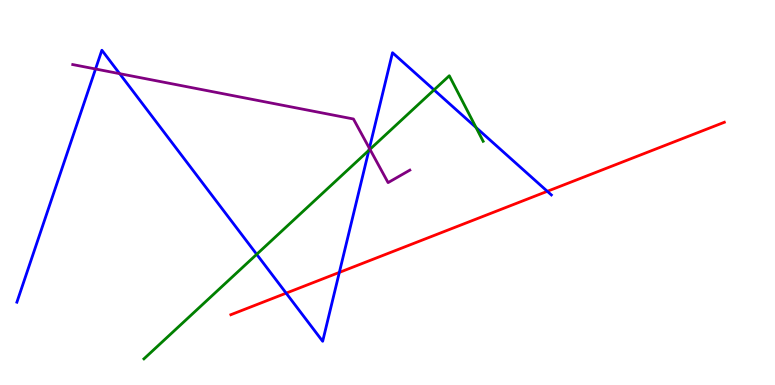[{'lines': ['blue', 'red'], 'intersections': [{'x': 3.69, 'y': 2.39}, {'x': 4.38, 'y': 2.92}, {'x': 7.06, 'y': 5.03}]}, {'lines': ['green', 'red'], 'intersections': []}, {'lines': ['purple', 'red'], 'intersections': []}, {'lines': ['blue', 'green'], 'intersections': [{'x': 3.31, 'y': 3.39}, {'x': 4.76, 'y': 6.1}, {'x': 5.6, 'y': 7.66}, {'x': 6.14, 'y': 6.69}]}, {'lines': ['blue', 'purple'], 'intersections': [{'x': 1.23, 'y': 8.21}, {'x': 1.54, 'y': 8.09}, {'x': 4.77, 'y': 6.15}]}, {'lines': ['green', 'purple'], 'intersections': [{'x': 4.77, 'y': 6.12}]}]